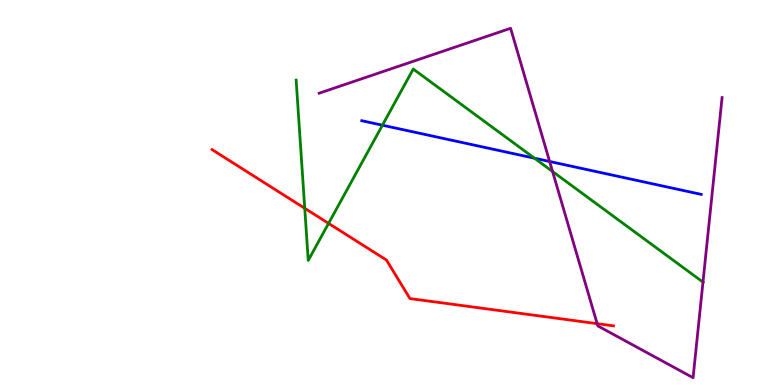[{'lines': ['blue', 'red'], 'intersections': []}, {'lines': ['green', 'red'], 'intersections': [{'x': 3.93, 'y': 4.59}, {'x': 4.24, 'y': 4.2}]}, {'lines': ['purple', 'red'], 'intersections': [{'x': 7.71, 'y': 1.59}]}, {'lines': ['blue', 'green'], 'intersections': [{'x': 4.93, 'y': 6.75}, {'x': 6.9, 'y': 5.89}]}, {'lines': ['blue', 'purple'], 'intersections': [{'x': 7.09, 'y': 5.81}]}, {'lines': ['green', 'purple'], 'intersections': [{'x': 7.13, 'y': 5.55}, {'x': 9.07, 'y': 2.67}]}]